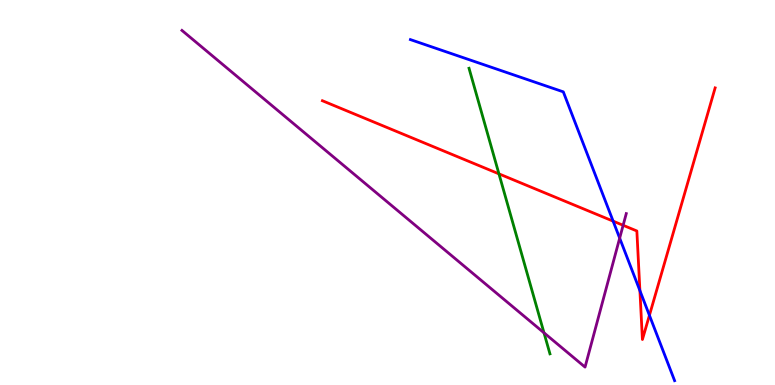[{'lines': ['blue', 'red'], 'intersections': [{'x': 7.91, 'y': 4.26}, {'x': 8.26, 'y': 2.45}, {'x': 8.38, 'y': 1.81}]}, {'lines': ['green', 'red'], 'intersections': [{'x': 6.44, 'y': 5.48}]}, {'lines': ['purple', 'red'], 'intersections': [{'x': 8.04, 'y': 4.15}]}, {'lines': ['blue', 'green'], 'intersections': []}, {'lines': ['blue', 'purple'], 'intersections': [{'x': 8.0, 'y': 3.81}]}, {'lines': ['green', 'purple'], 'intersections': [{'x': 7.02, 'y': 1.36}]}]